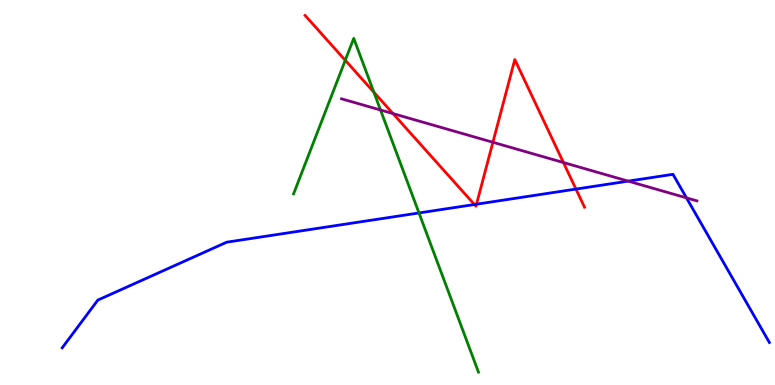[{'lines': ['blue', 'red'], 'intersections': [{'x': 6.12, 'y': 4.69}, {'x': 6.15, 'y': 4.7}, {'x': 7.43, 'y': 5.09}]}, {'lines': ['green', 'red'], 'intersections': [{'x': 4.46, 'y': 8.43}, {'x': 4.82, 'y': 7.6}]}, {'lines': ['purple', 'red'], 'intersections': [{'x': 5.07, 'y': 7.05}, {'x': 6.36, 'y': 6.3}, {'x': 7.27, 'y': 5.78}]}, {'lines': ['blue', 'green'], 'intersections': [{'x': 5.41, 'y': 4.47}]}, {'lines': ['blue', 'purple'], 'intersections': [{'x': 8.11, 'y': 5.3}, {'x': 8.86, 'y': 4.86}]}, {'lines': ['green', 'purple'], 'intersections': [{'x': 4.91, 'y': 7.14}]}]